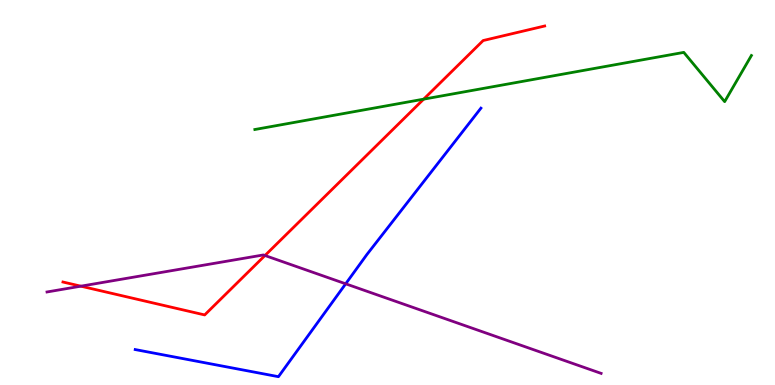[{'lines': ['blue', 'red'], 'intersections': []}, {'lines': ['green', 'red'], 'intersections': [{'x': 5.47, 'y': 7.42}]}, {'lines': ['purple', 'red'], 'intersections': [{'x': 1.04, 'y': 2.57}, {'x': 3.42, 'y': 3.36}]}, {'lines': ['blue', 'green'], 'intersections': []}, {'lines': ['blue', 'purple'], 'intersections': [{'x': 4.46, 'y': 2.63}]}, {'lines': ['green', 'purple'], 'intersections': []}]